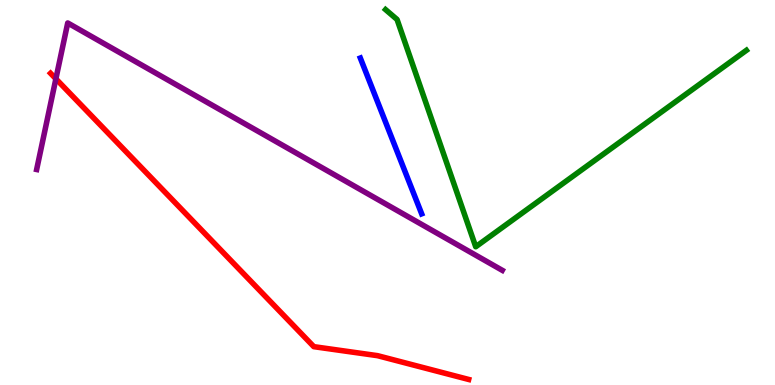[{'lines': ['blue', 'red'], 'intersections': []}, {'lines': ['green', 'red'], 'intersections': []}, {'lines': ['purple', 'red'], 'intersections': [{'x': 0.721, 'y': 7.95}]}, {'lines': ['blue', 'green'], 'intersections': []}, {'lines': ['blue', 'purple'], 'intersections': []}, {'lines': ['green', 'purple'], 'intersections': []}]